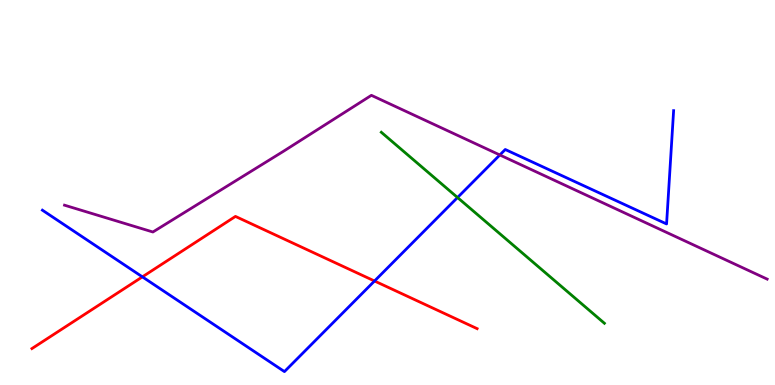[{'lines': ['blue', 'red'], 'intersections': [{'x': 1.84, 'y': 2.81}, {'x': 4.83, 'y': 2.7}]}, {'lines': ['green', 'red'], 'intersections': []}, {'lines': ['purple', 'red'], 'intersections': []}, {'lines': ['blue', 'green'], 'intersections': [{'x': 5.9, 'y': 4.87}]}, {'lines': ['blue', 'purple'], 'intersections': [{'x': 6.45, 'y': 5.97}]}, {'lines': ['green', 'purple'], 'intersections': []}]